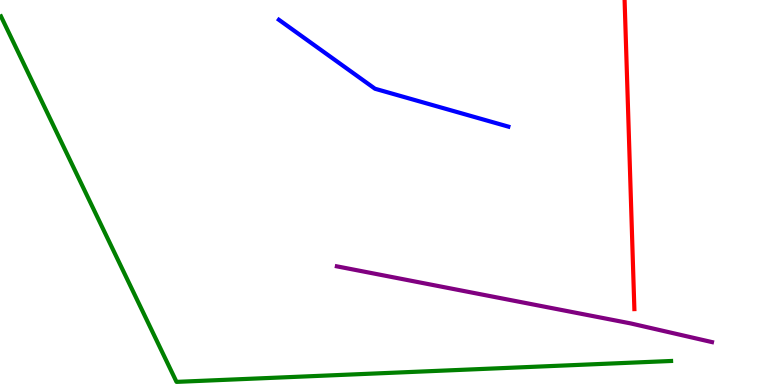[{'lines': ['blue', 'red'], 'intersections': []}, {'lines': ['green', 'red'], 'intersections': []}, {'lines': ['purple', 'red'], 'intersections': []}, {'lines': ['blue', 'green'], 'intersections': []}, {'lines': ['blue', 'purple'], 'intersections': []}, {'lines': ['green', 'purple'], 'intersections': []}]